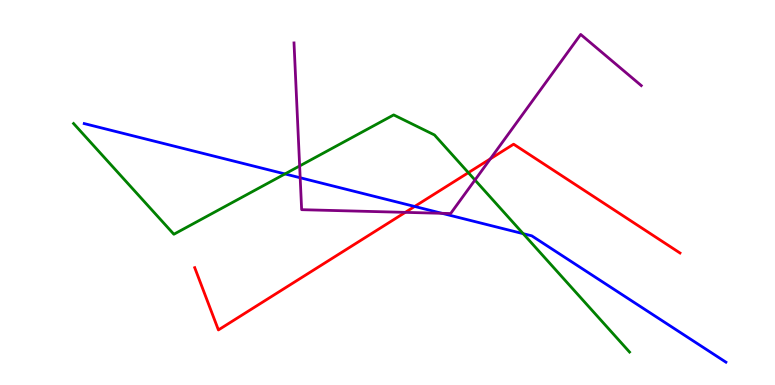[{'lines': ['blue', 'red'], 'intersections': [{'x': 5.35, 'y': 4.64}]}, {'lines': ['green', 'red'], 'intersections': [{'x': 6.04, 'y': 5.52}]}, {'lines': ['purple', 'red'], 'intersections': [{'x': 5.23, 'y': 4.48}, {'x': 6.33, 'y': 5.87}]}, {'lines': ['blue', 'green'], 'intersections': [{'x': 3.68, 'y': 5.48}, {'x': 6.75, 'y': 3.93}]}, {'lines': ['blue', 'purple'], 'intersections': [{'x': 3.87, 'y': 5.38}, {'x': 5.7, 'y': 4.46}]}, {'lines': ['green', 'purple'], 'intersections': [{'x': 3.87, 'y': 5.69}, {'x': 6.13, 'y': 5.32}]}]